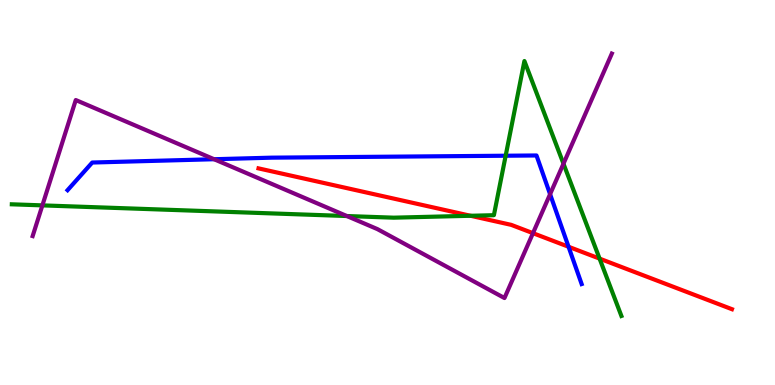[{'lines': ['blue', 'red'], 'intersections': [{'x': 7.34, 'y': 3.59}]}, {'lines': ['green', 'red'], 'intersections': [{'x': 6.07, 'y': 4.4}, {'x': 7.74, 'y': 3.28}]}, {'lines': ['purple', 'red'], 'intersections': [{'x': 6.88, 'y': 3.94}]}, {'lines': ['blue', 'green'], 'intersections': [{'x': 6.52, 'y': 5.96}]}, {'lines': ['blue', 'purple'], 'intersections': [{'x': 2.76, 'y': 5.86}, {'x': 7.1, 'y': 4.96}]}, {'lines': ['green', 'purple'], 'intersections': [{'x': 0.547, 'y': 4.67}, {'x': 4.48, 'y': 4.39}, {'x': 7.27, 'y': 5.75}]}]